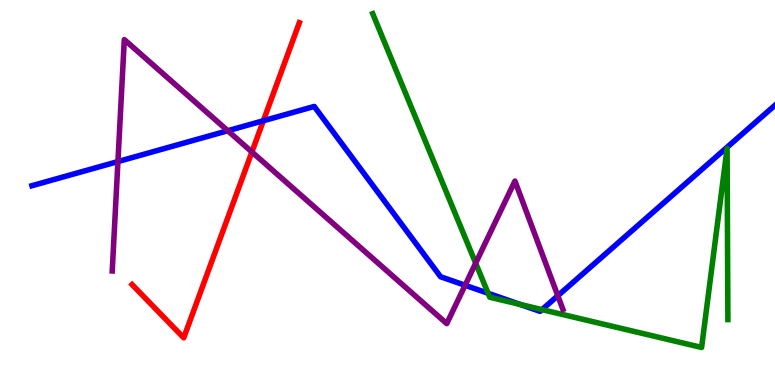[{'lines': ['blue', 'red'], 'intersections': [{'x': 3.4, 'y': 6.86}]}, {'lines': ['green', 'red'], 'intersections': []}, {'lines': ['purple', 'red'], 'intersections': [{'x': 3.25, 'y': 6.05}]}, {'lines': ['blue', 'green'], 'intersections': [{'x': 6.3, 'y': 2.38}, {'x': 6.71, 'y': 2.09}, {'x': 6.99, 'y': 1.96}]}, {'lines': ['blue', 'purple'], 'intersections': [{'x': 1.52, 'y': 5.8}, {'x': 2.94, 'y': 6.6}, {'x': 6.0, 'y': 2.59}, {'x': 7.2, 'y': 2.32}]}, {'lines': ['green', 'purple'], 'intersections': [{'x': 6.14, 'y': 3.16}]}]